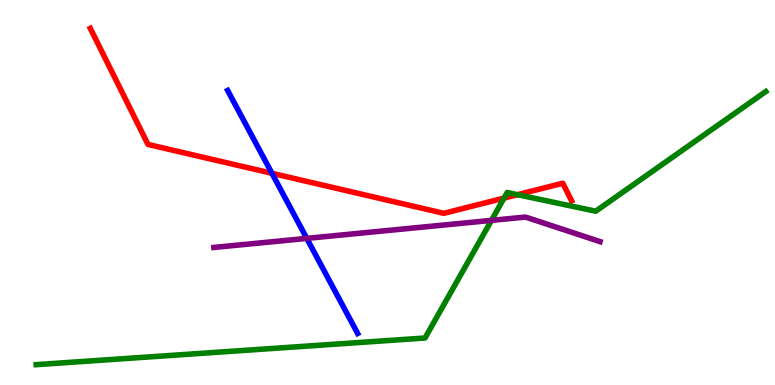[{'lines': ['blue', 'red'], 'intersections': [{'x': 3.51, 'y': 5.5}]}, {'lines': ['green', 'red'], 'intersections': [{'x': 6.5, 'y': 4.85}, {'x': 6.68, 'y': 4.94}]}, {'lines': ['purple', 'red'], 'intersections': []}, {'lines': ['blue', 'green'], 'intersections': []}, {'lines': ['blue', 'purple'], 'intersections': [{'x': 3.96, 'y': 3.81}]}, {'lines': ['green', 'purple'], 'intersections': [{'x': 6.34, 'y': 4.28}]}]